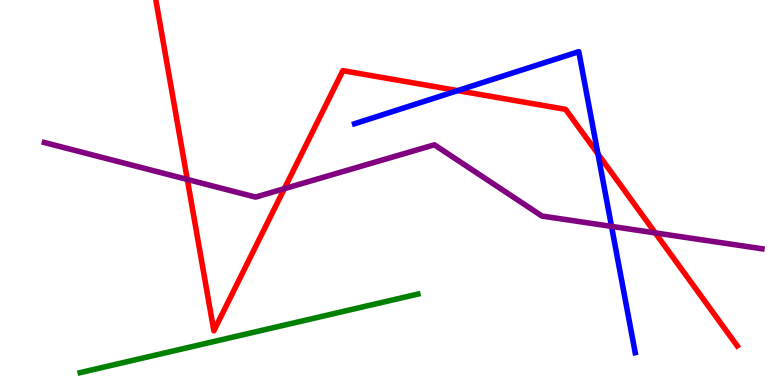[{'lines': ['blue', 'red'], 'intersections': [{'x': 5.91, 'y': 7.65}, {'x': 7.72, 'y': 6.0}]}, {'lines': ['green', 'red'], 'intersections': []}, {'lines': ['purple', 'red'], 'intersections': [{'x': 2.42, 'y': 5.34}, {'x': 3.67, 'y': 5.1}, {'x': 8.45, 'y': 3.95}]}, {'lines': ['blue', 'green'], 'intersections': []}, {'lines': ['blue', 'purple'], 'intersections': [{'x': 7.89, 'y': 4.12}]}, {'lines': ['green', 'purple'], 'intersections': []}]